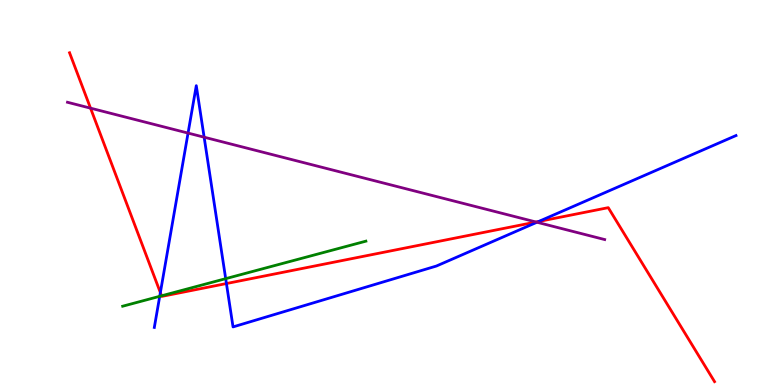[{'lines': ['blue', 'red'], 'intersections': [{'x': 2.07, 'y': 2.4}, {'x': 2.92, 'y': 2.64}, {'x': 6.95, 'y': 4.25}]}, {'lines': ['green', 'red'], 'intersections': [{'x': 2.08, 'y': 2.32}]}, {'lines': ['purple', 'red'], 'intersections': [{'x': 1.17, 'y': 7.19}, {'x': 6.92, 'y': 4.23}]}, {'lines': ['blue', 'green'], 'intersections': [{'x': 2.06, 'y': 2.3}, {'x': 2.91, 'y': 2.76}]}, {'lines': ['blue', 'purple'], 'intersections': [{'x': 2.43, 'y': 6.54}, {'x': 2.63, 'y': 6.44}, {'x': 6.93, 'y': 4.23}]}, {'lines': ['green', 'purple'], 'intersections': []}]